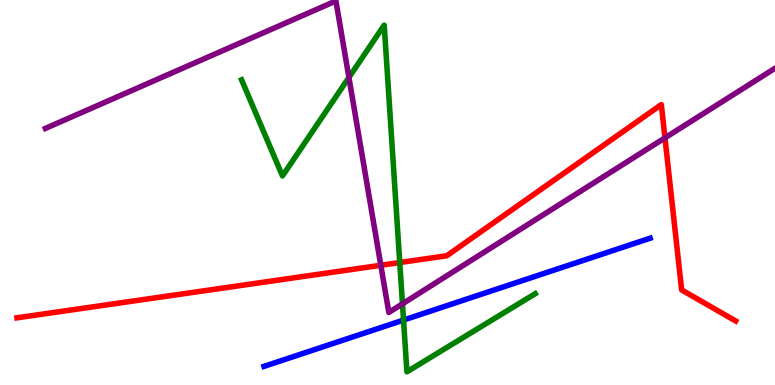[{'lines': ['blue', 'red'], 'intersections': []}, {'lines': ['green', 'red'], 'intersections': [{'x': 5.16, 'y': 3.18}]}, {'lines': ['purple', 'red'], 'intersections': [{'x': 4.91, 'y': 3.11}, {'x': 8.58, 'y': 6.42}]}, {'lines': ['blue', 'green'], 'intersections': [{'x': 5.21, 'y': 1.69}]}, {'lines': ['blue', 'purple'], 'intersections': []}, {'lines': ['green', 'purple'], 'intersections': [{'x': 4.5, 'y': 7.99}, {'x': 5.19, 'y': 2.11}]}]